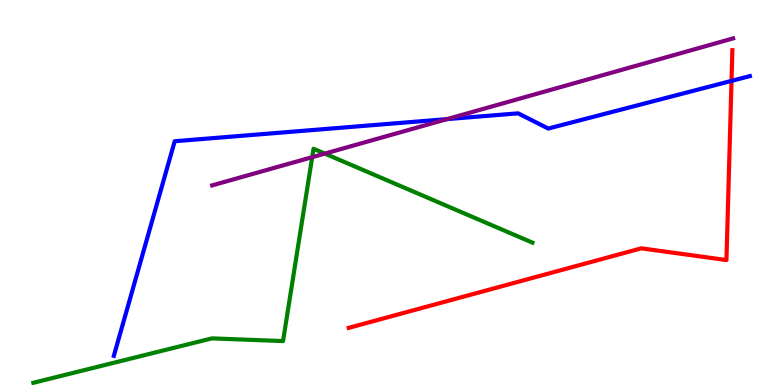[{'lines': ['blue', 'red'], 'intersections': [{'x': 9.44, 'y': 7.9}]}, {'lines': ['green', 'red'], 'intersections': []}, {'lines': ['purple', 'red'], 'intersections': []}, {'lines': ['blue', 'green'], 'intersections': []}, {'lines': ['blue', 'purple'], 'intersections': [{'x': 5.77, 'y': 6.91}]}, {'lines': ['green', 'purple'], 'intersections': [{'x': 4.03, 'y': 5.92}, {'x': 4.19, 'y': 6.01}]}]